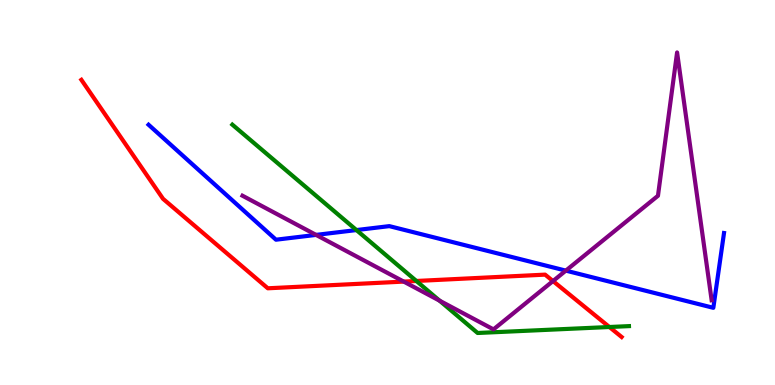[{'lines': ['blue', 'red'], 'intersections': []}, {'lines': ['green', 'red'], 'intersections': [{'x': 5.37, 'y': 2.7}, {'x': 7.86, 'y': 1.51}]}, {'lines': ['purple', 'red'], 'intersections': [{'x': 5.21, 'y': 2.69}, {'x': 7.14, 'y': 2.7}]}, {'lines': ['blue', 'green'], 'intersections': [{'x': 4.6, 'y': 4.02}]}, {'lines': ['blue', 'purple'], 'intersections': [{'x': 4.08, 'y': 3.9}, {'x': 7.3, 'y': 2.97}]}, {'lines': ['green', 'purple'], 'intersections': [{'x': 5.67, 'y': 2.19}]}]